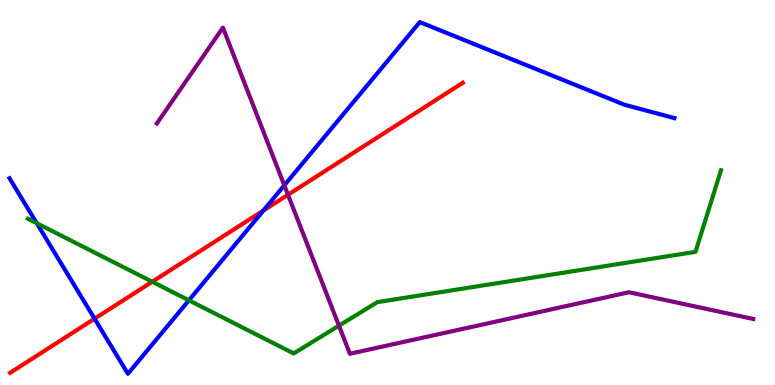[{'lines': ['blue', 'red'], 'intersections': [{'x': 1.22, 'y': 1.72}, {'x': 3.4, 'y': 4.53}]}, {'lines': ['green', 'red'], 'intersections': [{'x': 1.96, 'y': 2.68}]}, {'lines': ['purple', 'red'], 'intersections': [{'x': 3.72, 'y': 4.94}]}, {'lines': ['blue', 'green'], 'intersections': [{'x': 0.474, 'y': 4.2}, {'x': 2.44, 'y': 2.2}]}, {'lines': ['blue', 'purple'], 'intersections': [{'x': 3.67, 'y': 5.19}]}, {'lines': ['green', 'purple'], 'intersections': [{'x': 4.37, 'y': 1.54}]}]